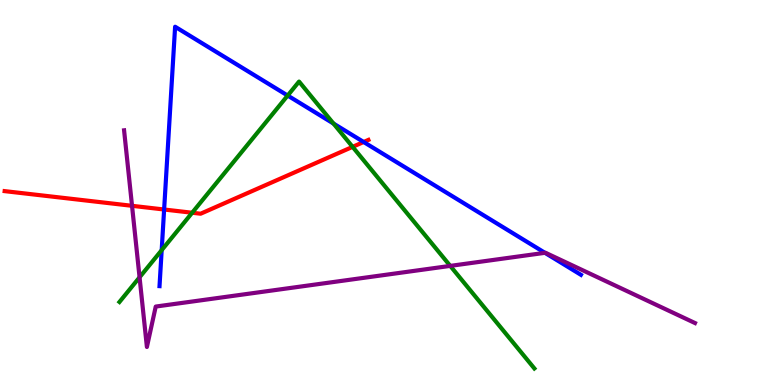[{'lines': ['blue', 'red'], 'intersections': [{'x': 2.12, 'y': 4.56}, {'x': 4.69, 'y': 6.31}]}, {'lines': ['green', 'red'], 'intersections': [{'x': 2.48, 'y': 4.47}, {'x': 4.55, 'y': 6.19}]}, {'lines': ['purple', 'red'], 'intersections': [{'x': 1.7, 'y': 4.65}]}, {'lines': ['blue', 'green'], 'intersections': [{'x': 2.09, 'y': 3.5}, {'x': 3.71, 'y': 7.52}, {'x': 4.3, 'y': 6.79}]}, {'lines': ['blue', 'purple'], 'intersections': [{'x': 7.03, 'y': 3.43}]}, {'lines': ['green', 'purple'], 'intersections': [{'x': 1.8, 'y': 2.8}, {'x': 5.81, 'y': 3.09}]}]